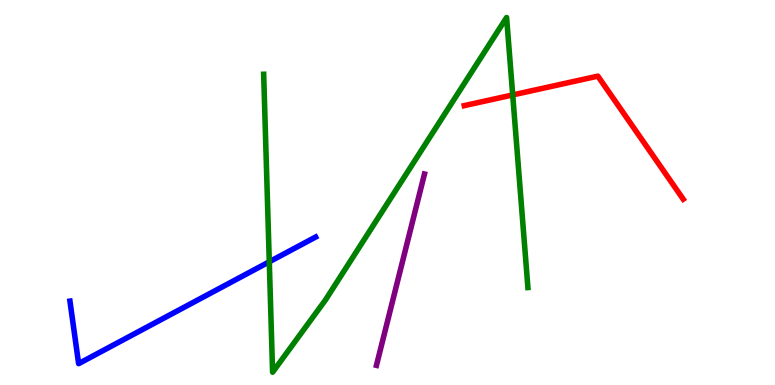[{'lines': ['blue', 'red'], 'intersections': []}, {'lines': ['green', 'red'], 'intersections': [{'x': 6.62, 'y': 7.53}]}, {'lines': ['purple', 'red'], 'intersections': []}, {'lines': ['blue', 'green'], 'intersections': [{'x': 3.47, 'y': 3.2}]}, {'lines': ['blue', 'purple'], 'intersections': []}, {'lines': ['green', 'purple'], 'intersections': []}]